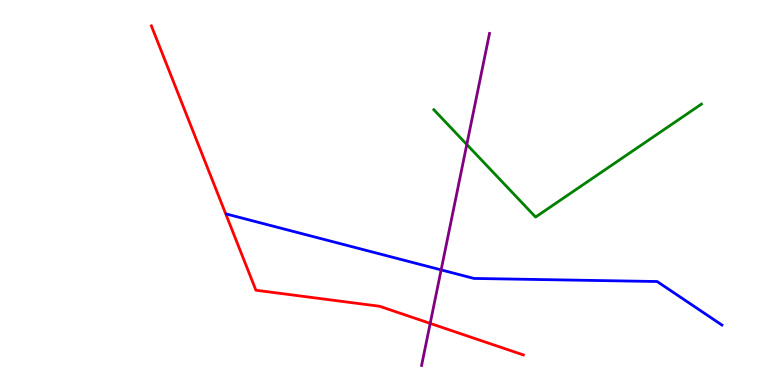[{'lines': ['blue', 'red'], 'intersections': []}, {'lines': ['green', 'red'], 'intersections': []}, {'lines': ['purple', 'red'], 'intersections': [{'x': 5.55, 'y': 1.6}]}, {'lines': ['blue', 'green'], 'intersections': []}, {'lines': ['blue', 'purple'], 'intersections': [{'x': 5.69, 'y': 2.99}]}, {'lines': ['green', 'purple'], 'intersections': [{'x': 6.02, 'y': 6.25}]}]